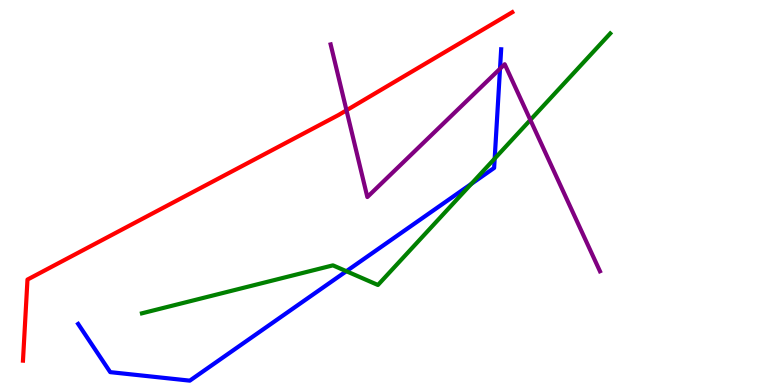[{'lines': ['blue', 'red'], 'intersections': []}, {'lines': ['green', 'red'], 'intersections': []}, {'lines': ['purple', 'red'], 'intersections': [{'x': 4.47, 'y': 7.13}]}, {'lines': ['blue', 'green'], 'intersections': [{'x': 4.47, 'y': 2.96}, {'x': 6.08, 'y': 5.22}, {'x': 6.38, 'y': 5.88}]}, {'lines': ['blue', 'purple'], 'intersections': [{'x': 6.45, 'y': 8.21}]}, {'lines': ['green', 'purple'], 'intersections': [{'x': 6.84, 'y': 6.88}]}]